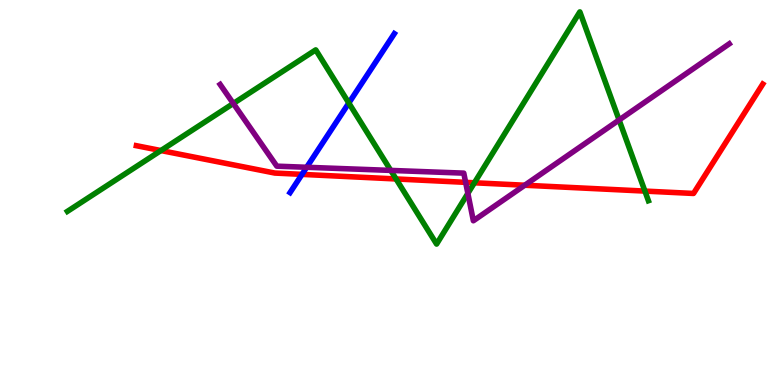[{'lines': ['blue', 'red'], 'intersections': [{'x': 3.9, 'y': 5.47}]}, {'lines': ['green', 'red'], 'intersections': [{'x': 2.08, 'y': 6.09}, {'x': 5.11, 'y': 5.35}, {'x': 6.12, 'y': 5.25}, {'x': 8.32, 'y': 5.04}]}, {'lines': ['purple', 'red'], 'intersections': [{'x': 6.01, 'y': 5.26}, {'x': 6.77, 'y': 5.19}]}, {'lines': ['blue', 'green'], 'intersections': [{'x': 4.5, 'y': 7.32}]}, {'lines': ['blue', 'purple'], 'intersections': [{'x': 3.96, 'y': 5.66}]}, {'lines': ['green', 'purple'], 'intersections': [{'x': 3.01, 'y': 7.31}, {'x': 5.04, 'y': 5.57}, {'x': 6.04, 'y': 4.98}, {'x': 7.99, 'y': 6.88}]}]